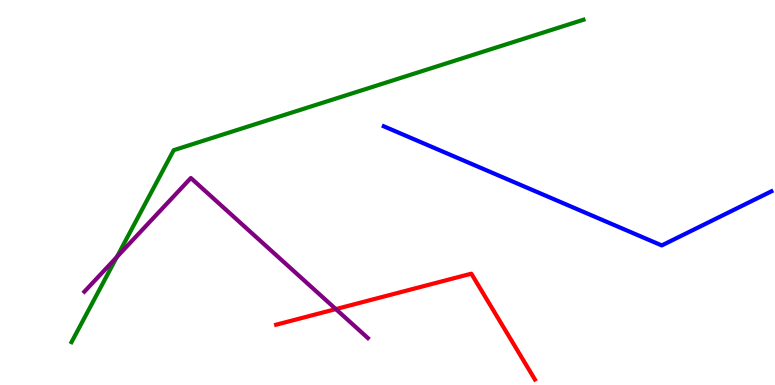[{'lines': ['blue', 'red'], 'intersections': []}, {'lines': ['green', 'red'], 'intersections': []}, {'lines': ['purple', 'red'], 'intersections': [{'x': 4.33, 'y': 1.97}]}, {'lines': ['blue', 'green'], 'intersections': []}, {'lines': ['blue', 'purple'], 'intersections': []}, {'lines': ['green', 'purple'], 'intersections': [{'x': 1.51, 'y': 3.32}]}]